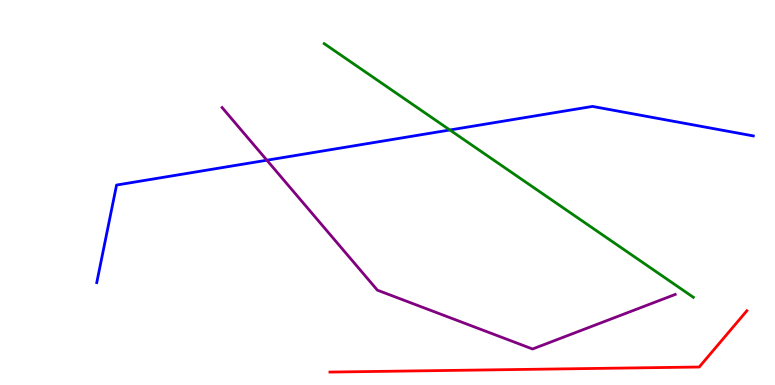[{'lines': ['blue', 'red'], 'intersections': []}, {'lines': ['green', 'red'], 'intersections': []}, {'lines': ['purple', 'red'], 'intersections': []}, {'lines': ['blue', 'green'], 'intersections': [{'x': 5.8, 'y': 6.62}]}, {'lines': ['blue', 'purple'], 'intersections': [{'x': 3.44, 'y': 5.84}]}, {'lines': ['green', 'purple'], 'intersections': []}]